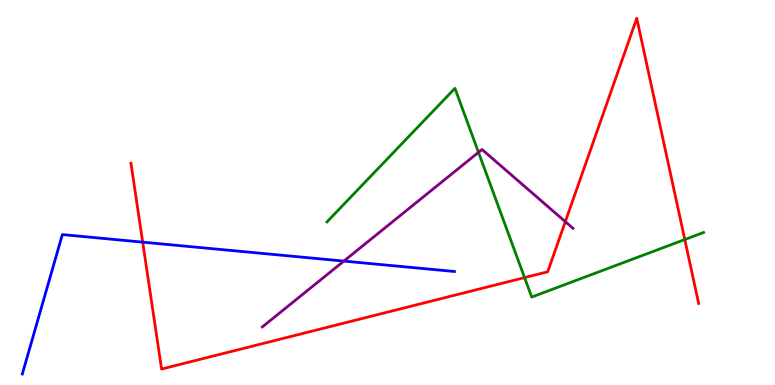[{'lines': ['blue', 'red'], 'intersections': [{'x': 1.84, 'y': 3.71}]}, {'lines': ['green', 'red'], 'intersections': [{'x': 6.77, 'y': 2.79}, {'x': 8.84, 'y': 3.78}]}, {'lines': ['purple', 'red'], 'intersections': [{'x': 7.29, 'y': 4.24}]}, {'lines': ['blue', 'green'], 'intersections': []}, {'lines': ['blue', 'purple'], 'intersections': [{'x': 4.44, 'y': 3.22}]}, {'lines': ['green', 'purple'], 'intersections': [{'x': 6.17, 'y': 6.04}]}]